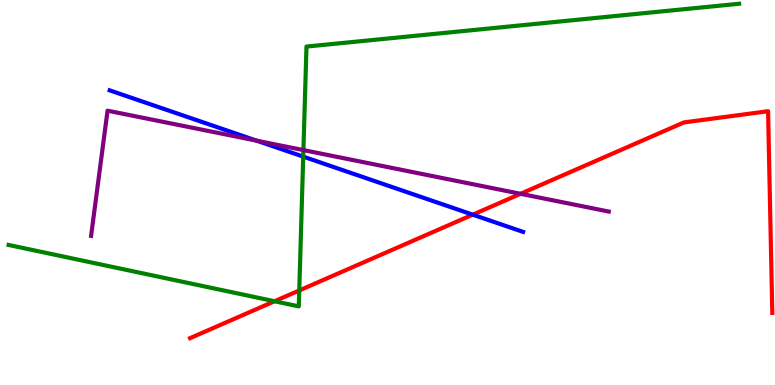[{'lines': ['blue', 'red'], 'intersections': [{'x': 6.1, 'y': 4.42}]}, {'lines': ['green', 'red'], 'intersections': [{'x': 3.54, 'y': 2.18}, {'x': 3.86, 'y': 2.46}]}, {'lines': ['purple', 'red'], 'intersections': [{'x': 6.72, 'y': 4.97}]}, {'lines': ['blue', 'green'], 'intersections': [{'x': 3.91, 'y': 5.93}]}, {'lines': ['blue', 'purple'], 'intersections': [{'x': 3.31, 'y': 6.35}]}, {'lines': ['green', 'purple'], 'intersections': [{'x': 3.92, 'y': 6.1}]}]